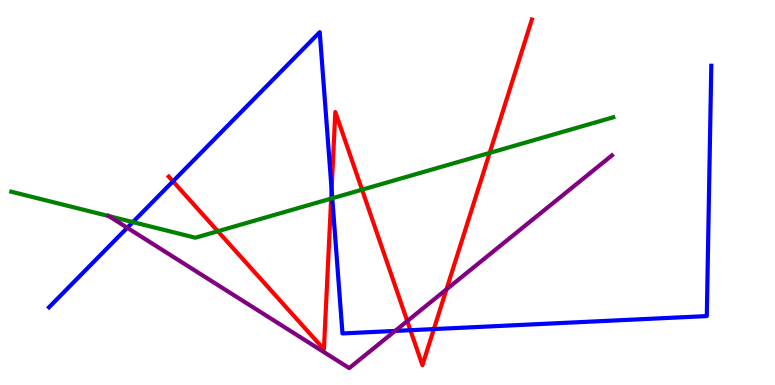[{'lines': ['blue', 'red'], 'intersections': [{'x': 2.23, 'y': 5.29}, {'x': 4.28, 'y': 5.08}, {'x': 5.3, 'y': 1.42}, {'x': 5.6, 'y': 1.45}]}, {'lines': ['green', 'red'], 'intersections': [{'x': 2.81, 'y': 3.99}, {'x': 4.27, 'y': 4.84}, {'x': 4.67, 'y': 5.07}, {'x': 6.32, 'y': 6.03}]}, {'lines': ['purple', 'red'], 'intersections': [{'x': 5.26, 'y': 1.66}, {'x': 5.76, 'y': 2.48}]}, {'lines': ['blue', 'green'], 'intersections': [{'x': 1.71, 'y': 4.23}, {'x': 4.29, 'y': 4.85}]}, {'lines': ['blue', 'purple'], 'intersections': [{'x': 1.64, 'y': 4.08}, {'x': 5.1, 'y': 1.4}]}, {'lines': ['green', 'purple'], 'intersections': [{'x': 1.4, 'y': 4.39}]}]